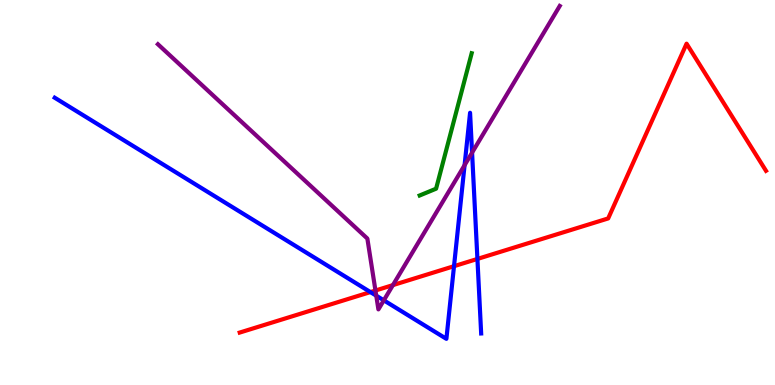[{'lines': ['blue', 'red'], 'intersections': [{'x': 4.78, 'y': 2.41}, {'x': 5.86, 'y': 3.09}, {'x': 6.16, 'y': 3.27}]}, {'lines': ['green', 'red'], 'intersections': []}, {'lines': ['purple', 'red'], 'intersections': [{'x': 4.84, 'y': 2.45}, {'x': 5.07, 'y': 2.59}]}, {'lines': ['blue', 'green'], 'intersections': []}, {'lines': ['blue', 'purple'], 'intersections': [{'x': 4.85, 'y': 2.32}, {'x': 4.95, 'y': 2.2}, {'x': 5.99, 'y': 5.71}, {'x': 6.09, 'y': 6.03}]}, {'lines': ['green', 'purple'], 'intersections': []}]